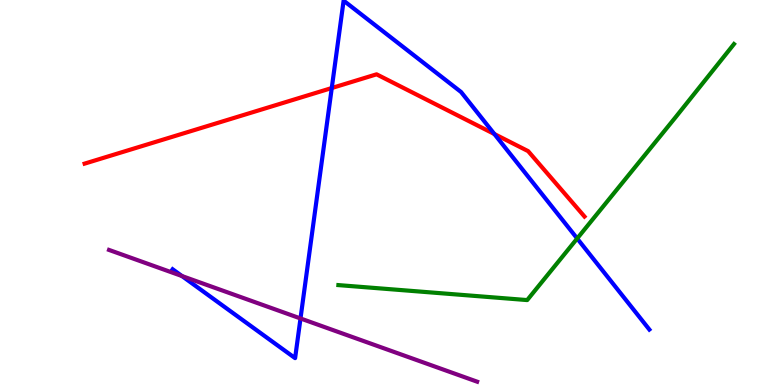[{'lines': ['blue', 'red'], 'intersections': [{'x': 4.28, 'y': 7.71}, {'x': 6.38, 'y': 6.52}]}, {'lines': ['green', 'red'], 'intersections': []}, {'lines': ['purple', 'red'], 'intersections': []}, {'lines': ['blue', 'green'], 'intersections': [{'x': 7.45, 'y': 3.81}]}, {'lines': ['blue', 'purple'], 'intersections': [{'x': 2.35, 'y': 2.83}, {'x': 3.88, 'y': 1.73}]}, {'lines': ['green', 'purple'], 'intersections': []}]